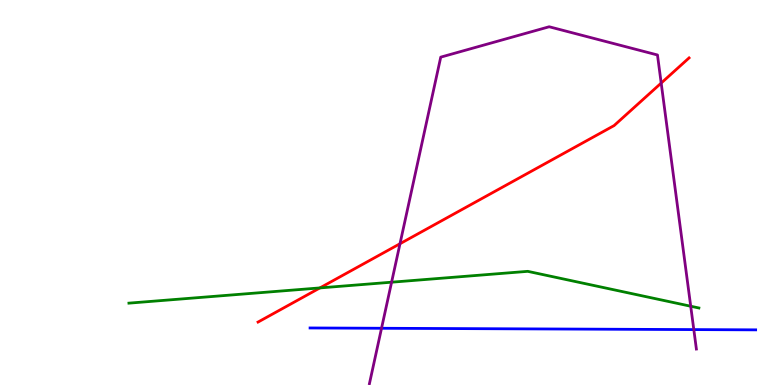[{'lines': ['blue', 'red'], 'intersections': []}, {'lines': ['green', 'red'], 'intersections': [{'x': 4.13, 'y': 2.52}]}, {'lines': ['purple', 'red'], 'intersections': [{'x': 5.16, 'y': 3.67}, {'x': 8.53, 'y': 7.84}]}, {'lines': ['blue', 'green'], 'intersections': []}, {'lines': ['blue', 'purple'], 'intersections': [{'x': 4.92, 'y': 1.47}, {'x': 8.95, 'y': 1.44}]}, {'lines': ['green', 'purple'], 'intersections': [{'x': 5.05, 'y': 2.67}, {'x': 8.91, 'y': 2.05}]}]